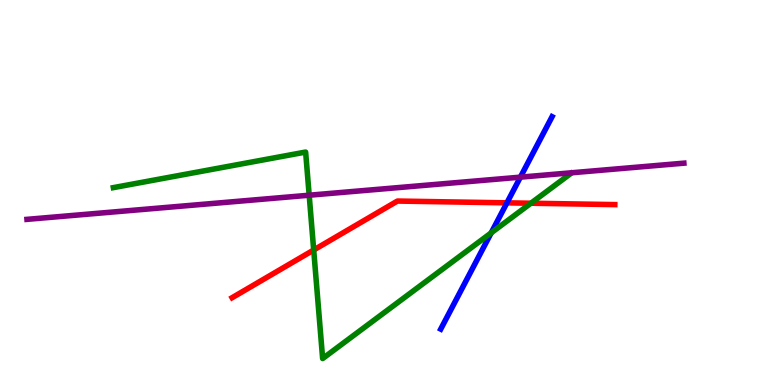[{'lines': ['blue', 'red'], 'intersections': [{'x': 6.54, 'y': 4.73}]}, {'lines': ['green', 'red'], 'intersections': [{'x': 4.05, 'y': 3.51}, {'x': 6.85, 'y': 4.72}]}, {'lines': ['purple', 'red'], 'intersections': []}, {'lines': ['blue', 'green'], 'intersections': [{'x': 6.34, 'y': 3.95}]}, {'lines': ['blue', 'purple'], 'intersections': [{'x': 6.71, 'y': 5.4}]}, {'lines': ['green', 'purple'], 'intersections': [{'x': 3.99, 'y': 4.93}]}]